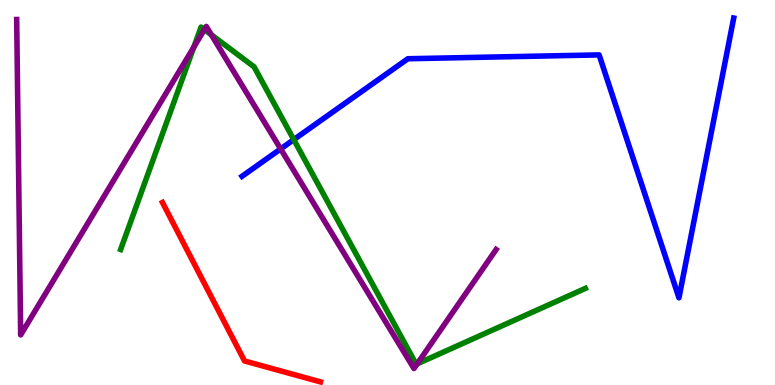[{'lines': ['blue', 'red'], 'intersections': []}, {'lines': ['green', 'red'], 'intersections': []}, {'lines': ['purple', 'red'], 'intersections': []}, {'lines': ['blue', 'green'], 'intersections': [{'x': 3.79, 'y': 6.37}]}, {'lines': ['blue', 'purple'], 'intersections': [{'x': 3.62, 'y': 6.13}]}, {'lines': ['green', 'purple'], 'intersections': [{'x': 2.5, 'y': 8.78}, {'x': 2.64, 'y': 9.23}, {'x': 2.73, 'y': 9.1}, {'x': 5.38, 'y': 0.549}]}]